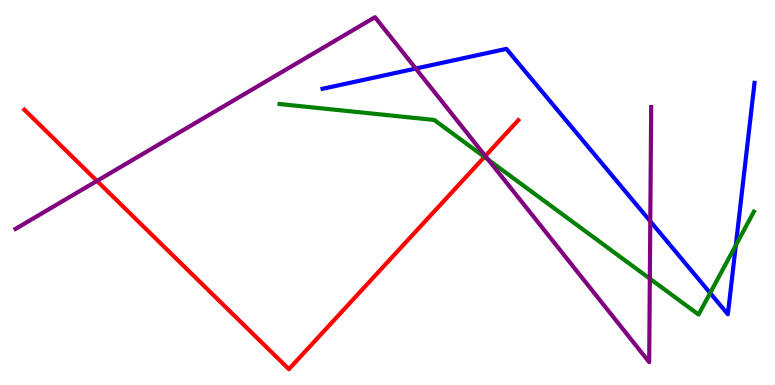[{'lines': ['blue', 'red'], 'intersections': []}, {'lines': ['green', 'red'], 'intersections': [{'x': 6.25, 'y': 5.92}]}, {'lines': ['purple', 'red'], 'intersections': [{'x': 1.25, 'y': 5.3}, {'x': 6.26, 'y': 5.95}]}, {'lines': ['blue', 'green'], 'intersections': [{'x': 9.16, 'y': 2.39}, {'x': 9.49, 'y': 3.63}]}, {'lines': ['blue', 'purple'], 'intersections': [{'x': 5.36, 'y': 8.22}, {'x': 8.39, 'y': 4.25}]}, {'lines': ['green', 'purple'], 'intersections': [{'x': 6.3, 'y': 5.85}, {'x': 8.38, 'y': 2.76}]}]